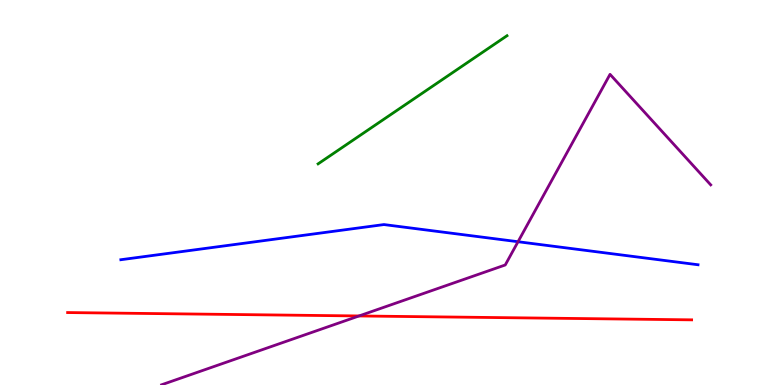[{'lines': ['blue', 'red'], 'intersections': []}, {'lines': ['green', 'red'], 'intersections': []}, {'lines': ['purple', 'red'], 'intersections': [{'x': 4.63, 'y': 1.79}]}, {'lines': ['blue', 'green'], 'intersections': []}, {'lines': ['blue', 'purple'], 'intersections': [{'x': 6.68, 'y': 3.72}]}, {'lines': ['green', 'purple'], 'intersections': []}]